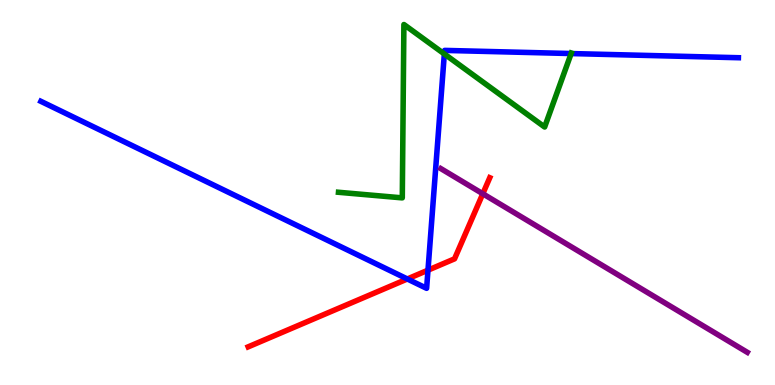[{'lines': ['blue', 'red'], 'intersections': [{'x': 5.26, 'y': 2.75}, {'x': 5.52, 'y': 2.98}]}, {'lines': ['green', 'red'], 'intersections': []}, {'lines': ['purple', 'red'], 'intersections': [{'x': 6.23, 'y': 4.97}]}, {'lines': ['blue', 'green'], 'intersections': [{'x': 5.73, 'y': 8.6}, {'x': 7.37, 'y': 8.61}]}, {'lines': ['blue', 'purple'], 'intersections': []}, {'lines': ['green', 'purple'], 'intersections': []}]